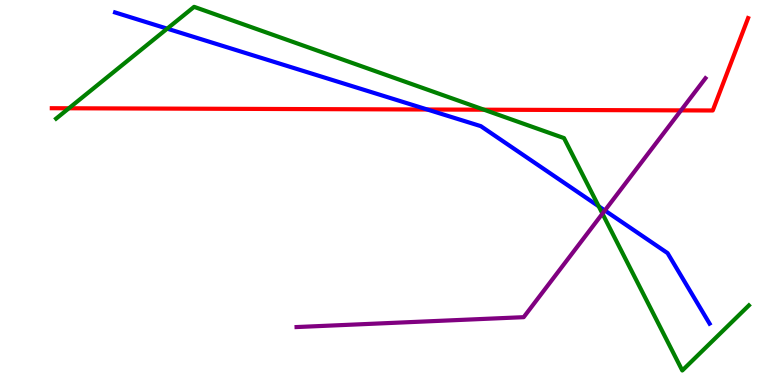[{'lines': ['blue', 'red'], 'intersections': [{'x': 5.51, 'y': 7.16}]}, {'lines': ['green', 'red'], 'intersections': [{'x': 0.889, 'y': 7.19}, {'x': 6.25, 'y': 7.15}]}, {'lines': ['purple', 'red'], 'intersections': [{'x': 8.79, 'y': 7.13}]}, {'lines': ['blue', 'green'], 'intersections': [{'x': 2.16, 'y': 9.26}, {'x': 7.73, 'y': 4.64}]}, {'lines': ['blue', 'purple'], 'intersections': [{'x': 7.8, 'y': 4.53}]}, {'lines': ['green', 'purple'], 'intersections': [{'x': 7.77, 'y': 4.45}]}]